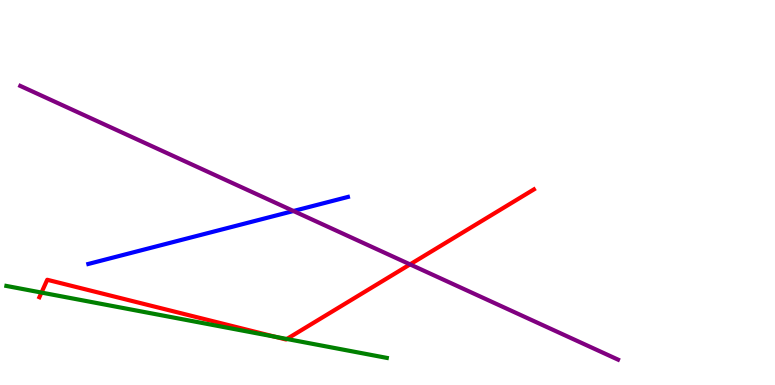[{'lines': ['blue', 'red'], 'intersections': []}, {'lines': ['green', 'red'], 'intersections': [{'x': 0.535, 'y': 2.4}, {'x': 3.55, 'y': 1.25}, {'x': 3.7, 'y': 1.2}]}, {'lines': ['purple', 'red'], 'intersections': [{'x': 5.29, 'y': 3.13}]}, {'lines': ['blue', 'green'], 'intersections': []}, {'lines': ['blue', 'purple'], 'intersections': [{'x': 3.79, 'y': 4.52}]}, {'lines': ['green', 'purple'], 'intersections': []}]